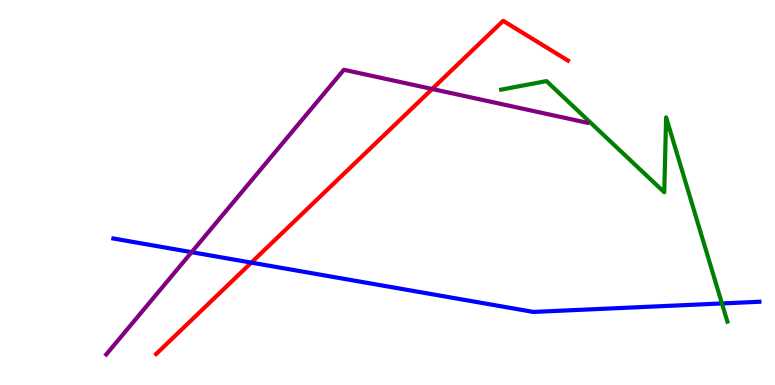[{'lines': ['blue', 'red'], 'intersections': [{'x': 3.24, 'y': 3.18}]}, {'lines': ['green', 'red'], 'intersections': []}, {'lines': ['purple', 'red'], 'intersections': [{'x': 5.58, 'y': 7.69}]}, {'lines': ['blue', 'green'], 'intersections': [{'x': 9.32, 'y': 2.12}]}, {'lines': ['blue', 'purple'], 'intersections': [{'x': 2.47, 'y': 3.45}]}, {'lines': ['green', 'purple'], 'intersections': []}]